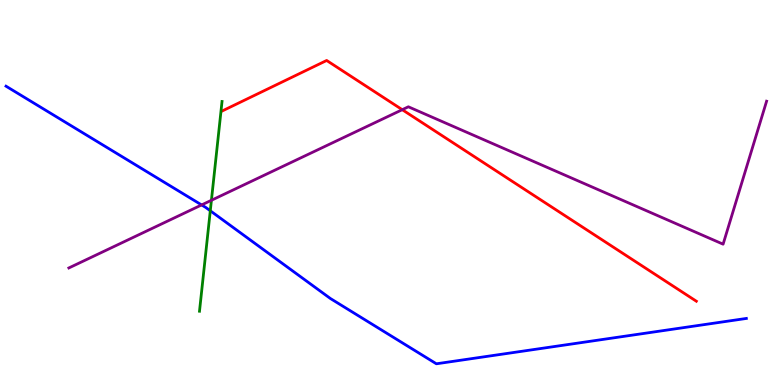[{'lines': ['blue', 'red'], 'intersections': []}, {'lines': ['green', 'red'], 'intersections': []}, {'lines': ['purple', 'red'], 'intersections': [{'x': 5.19, 'y': 7.15}]}, {'lines': ['blue', 'green'], 'intersections': [{'x': 2.71, 'y': 4.53}]}, {'lines': ['blue', 'purple'], 'intersections': [{'x': 2.6, 'y': 4.68}]}, {'lines': ['green', 'purple'], 'intersections': [{'x': 2.73, 'y': 4.8}]}]